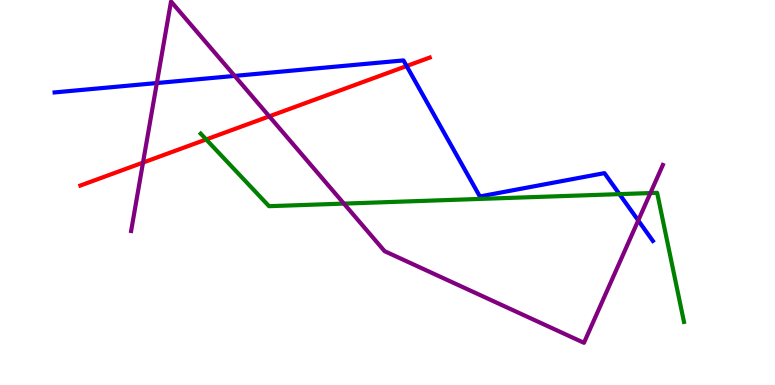[{'lines': ['blue', 'red'], 'intersections': [{'x': 5.25, 'y': 8.28}]}, {'lines': ['green', 'red'], 'intersections': [{'x': 2.66, 'y': 6.38}]}, {'lines': ['purple', 'red'], 'intersections': [{'x': 1.85, 'y': 5.78}, {'x': 3.47, 'y': 6.98}]}, {'lines': ['blue', 'green'], 'intersections': [{'x': 7.99, 'y': 4.96}]}, {'lines': ['blue', 'purple'], 'intersections': [{'x': 2.02, 'y': 7.84}, {'x': 3.03, 'y': 8.03}, {'x': 8.24, 'y': 4.27}]}, {'lines': ['green', 'purple'], 'intersections': [{'x': 4.44, 'y': 4.71}, {'x': 8.39, 'y': 4.99}]}]